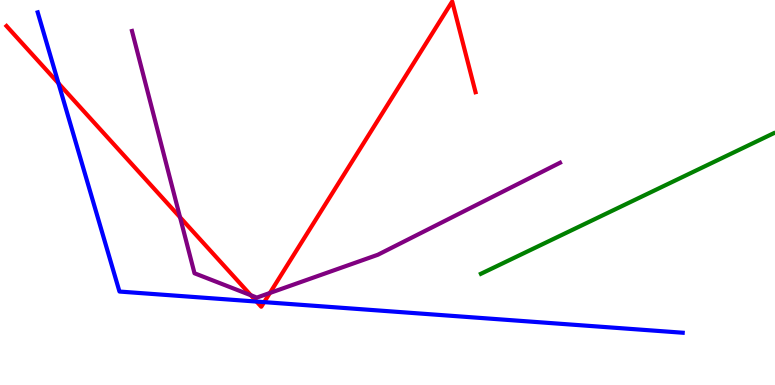[{'lines': ['blue', 'red'], 'intersections': [{'x': 0.755, 'y': 7.84}, {'x': 3.31, 'y': 2.17}, {'x': 3.41, 'y': 2.15}]}, {'lines': ['green', 'red'], 'intersections': []}, {'lines': ['purple', 'red'], 'intersections': [{'x': 2.32, 'y': 4.36}, {'x': 3.24, 'y': 2.33}, {'x': 3.48, 'y': 2.39}]}, {'lines': ['blue', 'green'], 'intersections': []}, {'lines': ['blue', 'purple'], 'intersections': []}, {'lines': ['green', 'purple'], 'intersections': []}]